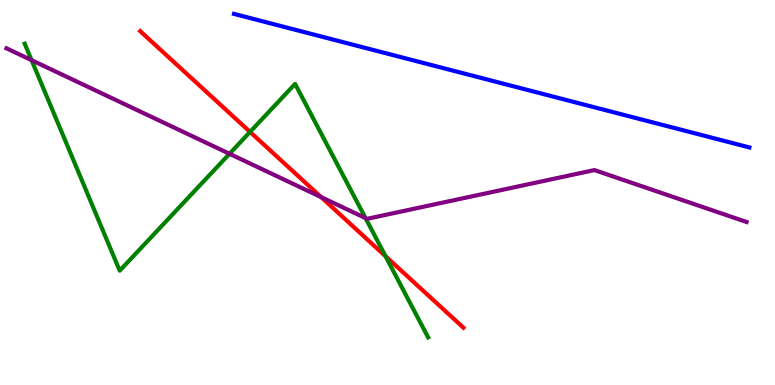[{'lines': ['blue', 'red'], 'intersections': []}, {'lines': ['green', 'red'], 'intersections': [{'x': 3.23, 'y': 6.57}, {'x': 4.97, 'y': 3.34}]}, {'lines': ['purple', 'red'], 'intersections': [{'x': 4.14, 'y': 4.88}]}, {'lines': ['blue', 'green'], 'intersections': []}, {'lines': ['blue', 'purple'], 'intersections': []}, {'lines': ['green', 'purple'], 'intersections': [{'x': 0.408, 'y': 8.44}, {'x': 2.96, 'y': 6.01}, {'x': 4.72, 'y': 4.33}]}]